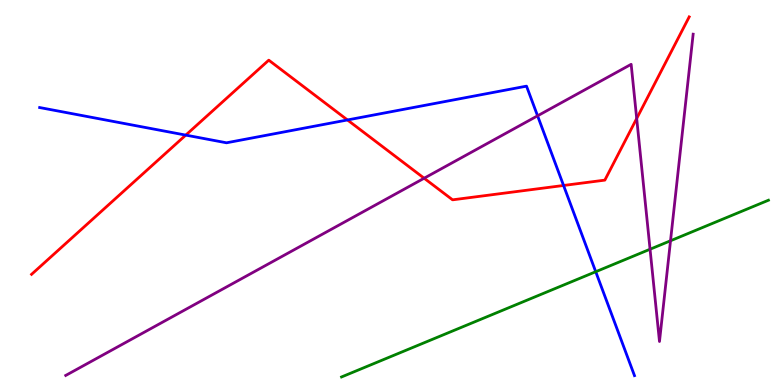[{'lines': ['blue', 'red'], 'intersections': [{'x': 2.4, 'y': 6.49}, {'x': 4.48, 'y': 6.88}, {'x': 7.27, 'y': 5.18}]}, {'lines': ['green', 'red'], 'intersections': []}, {'lines': ['purple', 'red'], 'intersections': [{'x': 5.47, 'y': 5.37}, {'x': 8.22, 'y': 6.92}]}, {'lines': ['blue', 'green'], 'intersections': [{'x': 7.69, 'y': 2.94}]}, {'lines': ['blue', 'purple'], 'intersections': [{'x': 6.94, 'y': 6.99}]}, {'lines': ['green', 'purple'], 'intersections': [{'x': 8.39, 'y': 3.53}, {'x': 8.65, 'y': 3.75}]}]